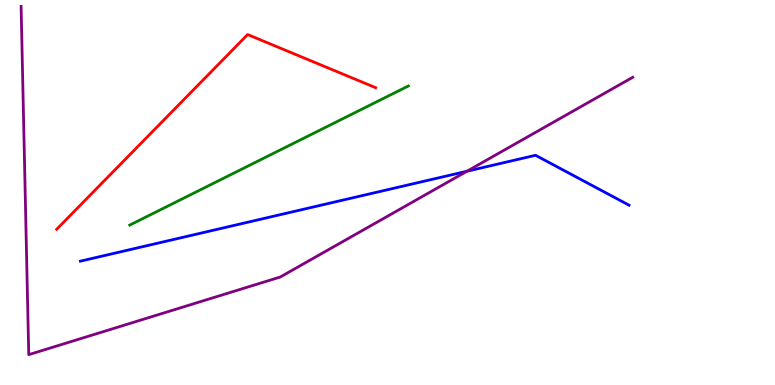[{'lines': ['blue', 'red'], 'intersections': []}, {'lines': ['green', 'red'], 'intersections': []}, {'lines': ['purple', 'red'], 'intersections': []}, {'lines': ['blue', 'green'], 'intersections': []}, {'lines': ['blue', 'purple'], 'intersections': [{'x': 6.02, 'y': 5.55}]}, {'lines': ['green', 'purple'], 'intersections': []}]